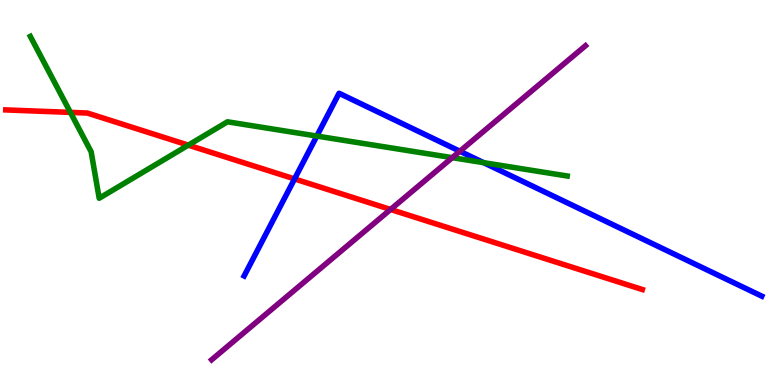[{'lines': ['blue', 'red'], 'intersections': [{'x': 3.8, 'y': 5.35}]}, {'lines': ['green', 'red'], 'intersections': [{'x': 0.908, 'y': 7.08}, {'x': 2.43, 'y': 6.23}]}, {'lines': ['purple', 'red'], 'intersections': [{'x': 5.04, 'y': 4.56}]}, {'lines': ['blue', 'green'], 'intersections': [{'x': 4.09, 'y': 6.47}, {'x': 6.24, 'y': 5.77}]}, {'lines': ['blue', 'purple'], 'intersections': [{'x': 5.93, 'y': 6.07}]}, {'lines': ['green', 'purple'], 'intersections': [{'x': 5.84, 'y': 5.9}]}]